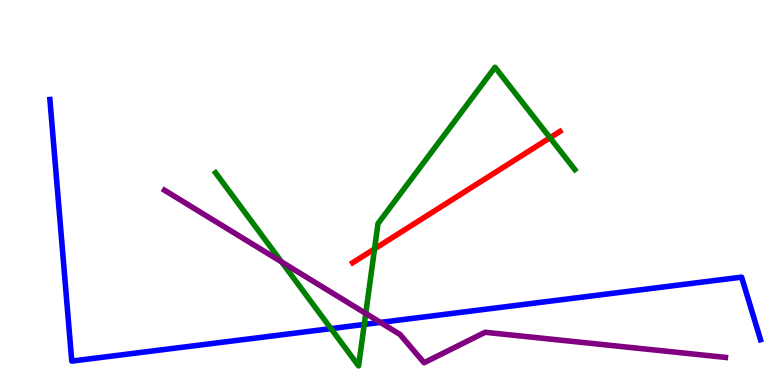[{'lines': ['blue', 'red'], 'intersections': []}, {'lines': ['green', 'red'], 'intersections': [{'x': 4.83, 'y': 3.54}, {'x': 7.1, 'y': 6.42}]}, {'lines': ['purple', 'red'], 'intersections': []}, {'lines': ['blue', 'green'], 'intersections': [{'x': 4.27, 'y': 1.46}, {'x': 4.7, 'y': 1.57}]}, {'lines': ['blue', 'purple'], 'intersections': [{'x': 4.91, 'y': 1.63}]}, {'lines': ['green', 'purple'], 'intersections': [{'x': 3.63, 'y': 3.2}, {'x': 4.72, 'y': 1.86}]}]